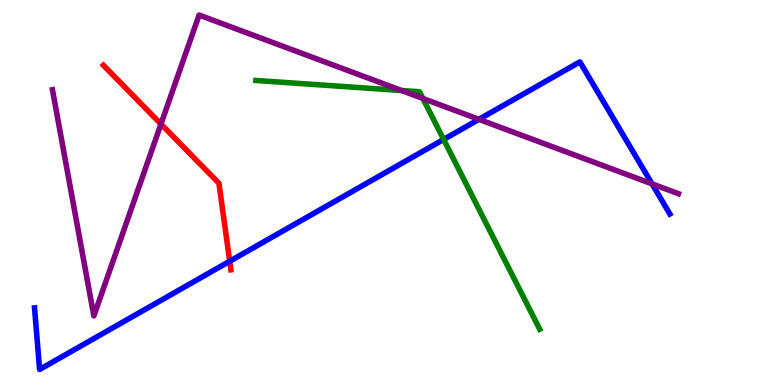[{'lines': ['blue', 'red'], 'intersections': [{'x': 2.96, 'y': 3.21}]}, {'lines': ['green', 'red'], 'intersections': []}, {'lines': ['purple', 'red'], 'intersections': [{'x': 2.08, 'y': 6.78}]}, {'lines': ['blue', 'green'], 'intersections': [{'x': 5.72, 'y': 6.38}]}, {'lines': ['blue', 'purple'], 'intersections': [{'x': 6.18, 'y': 6.9}, {'x': 8.41, 'y': 5.22}]}, {'lines': ['green', 'purple'], 'intersections': [{'x': 5.18, 'y': 7.65}, {'x': 5.46, 'y': 7.44}]}]